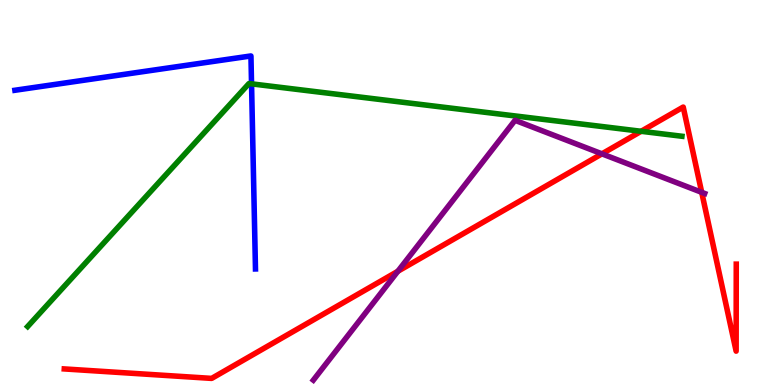[{'lines': ['blue', 'red'], 'intersections': []}, {'lines': ['green', 'red'], 'intersections': [{'x': 8.27, 'y': 6.59}]}, {'lines': ['purple', 'red'], 'intersections': [{'x': 5.13, 'y': 2.95}, {'x': 7.77, 'y': 6.0}, {'x': 9.05, 'y': 5.0}]}, {'lines': ['blue', 'green'], 'intersections': [{'x': 3.25, 'y': 7.82}]}, {'lines': ['blue', 'purple'], 'intersections': []}, {'lines': ['green', 'purple'], 'intersections': []}]